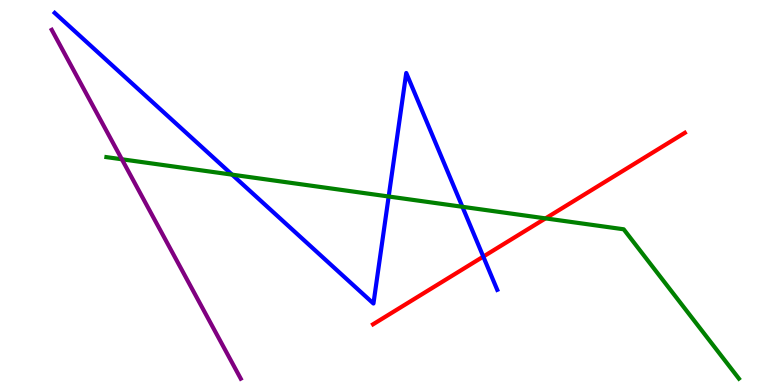[{'lines': ['blue', 'red'], 'intersections': [{'x': 6.24, 'y': 3.34}]}, {'lines': ['green', 'red'], 'intersections': [{'x': 7.04, 'y': 4.33}]}, {'lines': ['purple', 'red'], 'intersections': []}, {'lines': ['blue', 'green'], 'intersections': [{'x': 2.99, 'y': 5.46}, {'x': 5.02, 'y': 4.9}, {'x': 5.97, 'y': 4.63}]}, {'lines': ['blue', 'purple'], 'intersections': []}, {'lines': ['green', 'purple'], 'intersections': [{'x': 1.57, 'y': 5.86}]}]